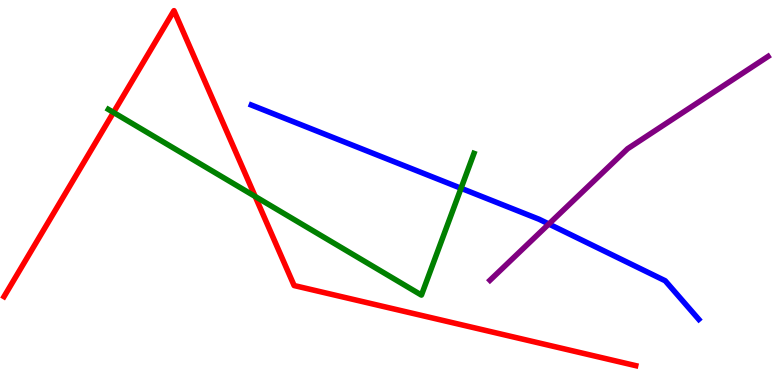[{'lines': ['blue', 'red'], 'intersections': []}, {'lines': ['green', 'red'], 'intersections': [{'x': 1.46, 'y': 7.08}, {'x': 3.29, 'y': 4.9}]}, {'lines': ['purple', 'red'], 'intersections': []}, {'lines': ['blue', 'green'], 'intersections': [{'x': 5.95, 'y': 5.11}]}, {'lines': ['blue', 'purple'], 'intersections': [{'x': 7.08, 'y': 4.18}]}, {'lines': ['green', 'purple'], 'intersections': []}]